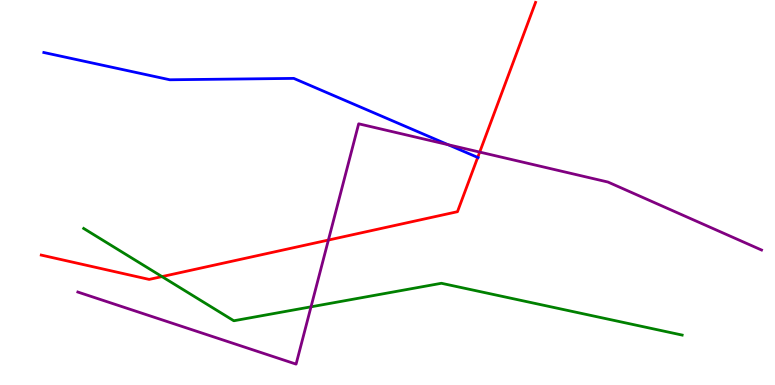[{'lines': ['blue', 'red'], 'intersections': [{'x': 6.16, 'y': 5.91}]}, {'lines': ['green', 'red'], 'intersections': [{'x': 2.09, 'y': 2.82}]}, {'lines': ['purple', 'red'], 'intersections': [{'x': 4.24, 'y': 3.76}, {'x': 6.19, 'y': 6.05}]}, {'lines': ['blue', 'green'], 'intersections': []}, {'lines': ['blue', 'purple'], 'intersections': [{'x': 5.78, 'y': 6.24}]}, {'lines': ['green', 'purple'], 'intersections': [{'x': 4.01, 'y': 2.03}]}]